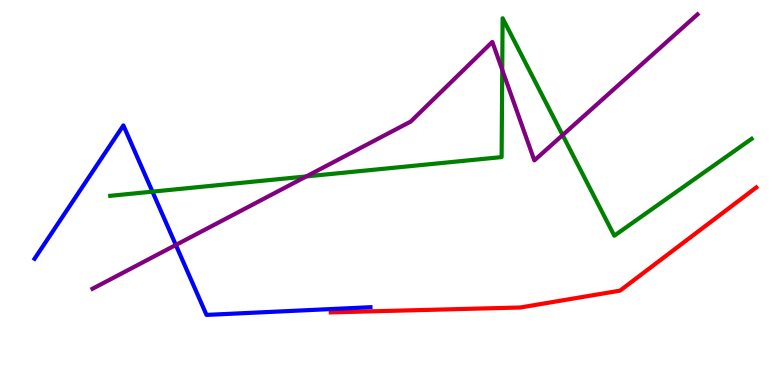[{'lines': ['blue', 'red'], 'intersections': []}, {'lines': ['green', 'red'], 'intersections': []}, {'lines': ['purple', 'red'], 'intersections': []}, {'lines': ['blue', 'green'], 'intersections': [{'x': 1.97, 'y': 5.02}]}, {'lines': ['blue', 'purple'], 'intersections': [{'x': 2.27, 'y': 3.64}]}, {'lines': ['green', 'purple'], 'intersections': [{'x': 3.95, 'y': 5.42}, {'x': 6.48, 'y': 8.19}, {'x': 7.26, 'y': 6.49}]}]